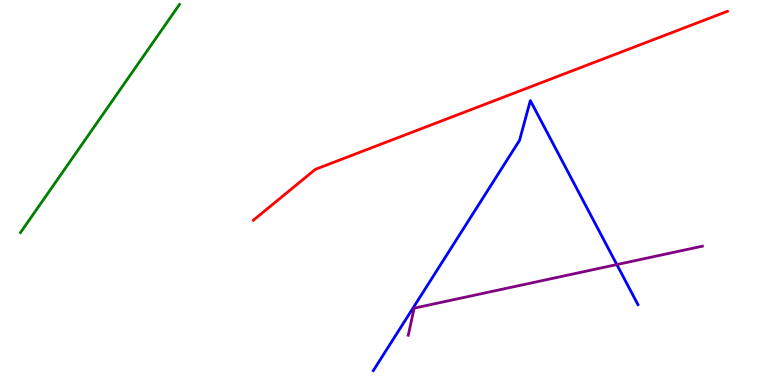[{'lines': ['blue', 'red'], 'intersections': []}, {'lines': ['green', 'red'], 'intersections': []}, {'lines': ['purple', 'red'], 'intersections': []}, {'lines': ['blue', 'green'], 'intersections': []}, {'lines': ['blue', 'purple'], 'intersections': [{'x': 7.96, 'y': 3.13}]}, {'lines': ['green', 'purple'], 'intersections': []}]